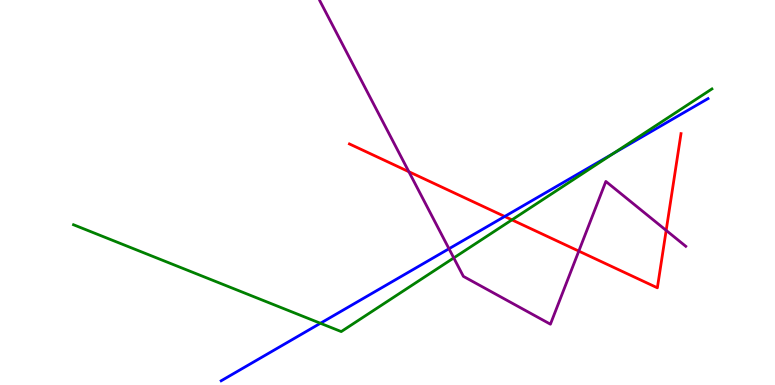[{'lines': ['blue', 'red'], 'intersections': [{'x': 6.51, 'y': 4.38}]}, {'lines': ['green', 'red'], 'intersections': [{'x': 6.61, 'y': 4.29}]}, {'lines': ['purple', 'red'], 'intersections': [{'x': 5.28, 'y': 5.54}, {'x': 7.47, 'y': 3.48}, {'x': 8.6, 'y': 4.02}]}, {'lines': ['blue', 'green'], 'intersections': [{'x': 4.13, 'y': 1.6}, {'x': 7.91, 'y': 6.01}]}, {'lines': ['blue', 'purple'], 'intersections': [{'x': 5.79, 'y': 3.54}]}, {'lines': ['green', 'purple'], 'intersections': [{'x': 5.86, 'y': 3.3}]}]